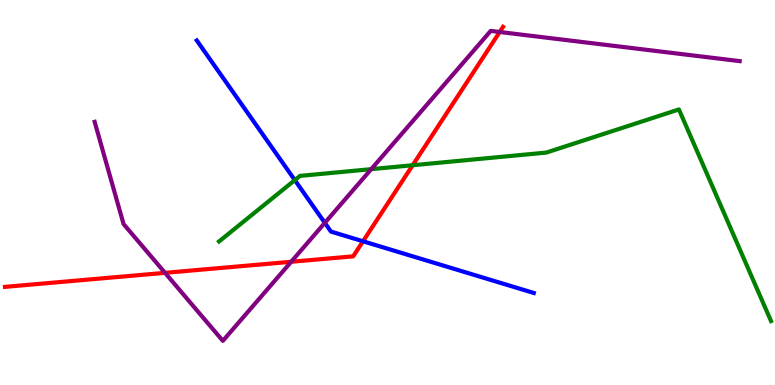[{'lines': ['blue', 'red'], 'intersections': [{'x': 4.68, 'y': 3.73}]}, {'lines': ['green', 'red'], 'intersections': [{'x': 5.32, 'y': 5.71}]}, {'lines': ['purple', 'red'], 'intersections': [{'x': 2.13, 'y': 2.91}, {'x': 3.76, 'y': 3.2}, {'x': 6.45, 'y': 9.17}]}, {'lines': ['blue', 'green'], 'intersections': [{'x': 3.8, 'y': 5.32}]}, {'lines': ['blue', 'purple'], 'intersections': [{'x': 4.19, 'y': 4.21}]}, {'lines': ['green', 'purple'], 'intersections': [{'x': 4.79, 'y': 5.61}]}]